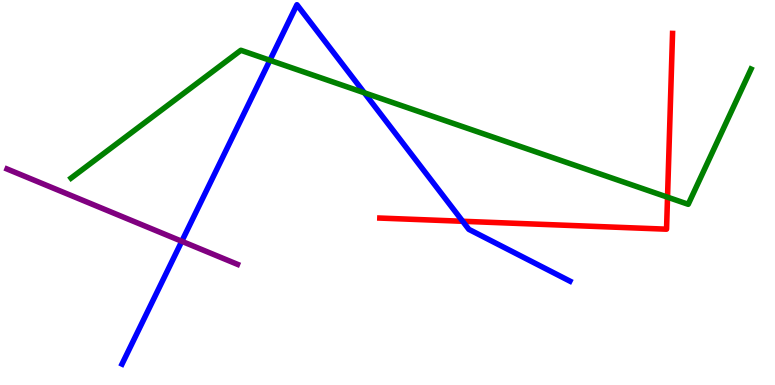[{'lines': ['blue', 'red'], 'intersections': [{'x': 5.97, 'y': 4.25}]}, {'lines': ['green', 'red'], 'intersections': [{'x': 8.61, 'y': 4.88}]}, {'lines': ['purple', 'red'], 'intersections': []}, {'lines': ['blue', 'green'], 'intersections': [{'x': 3.48, 'y': 8.43}, {'x': 4.7, 'y': 7.59}]}, {'lines': ['blue', 'purple'], 'intersections': [{'x': 2.35, 'y': 3.73}]}, {'lines': ['green', 'purple'], 'intersections': []}]